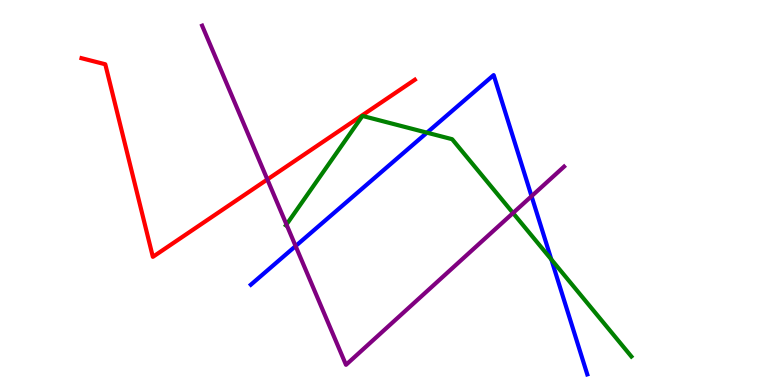[{'lines': ['blue', 'red'], 'intersections': []}, {'lines': ['green', 'red'], 'intersections': []}, {'lines': ['purple', 'red'], 'intersections': [{'x': 3.45, 'y': 5.34}]}, {'lines': ['blue', 'green'], 'intersections': [{'x': 5.51, 'y': 6.55}, {'x': 7.11, 'y': 3.26}]}, {'lines': ['blue', 'purple'], 'intersections': [{'x': 3.81, 'y': 3.61}, {'x': 6.86, 'y': 4.9}]}, {'lines': ['green', 'purple'], 'intersections': [{'x': 3.7, 'y': 4.17}, {'x': 6.62, 'y': 4.47}]}]